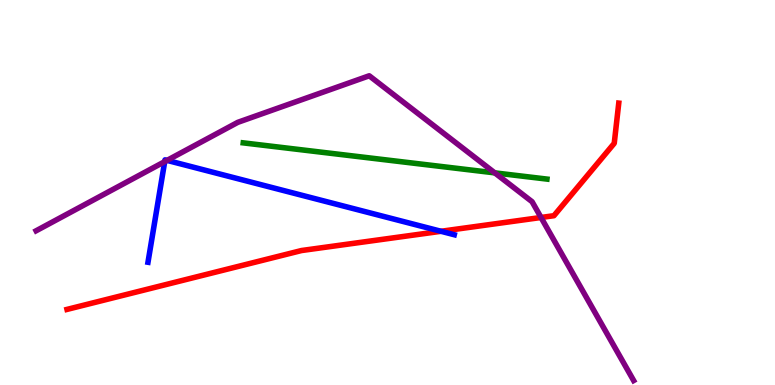[{'lines': ['blue', 'red'], 'intersections': [{'x': 5.69, 'y': 3.99}]}, {'lines': ['green', 'red'], 'intersections': []}, {'lines': ['purple', 'red'], 'intersections': [{'x': 6.98, 'y': 4.35}]}, {'lines': ['blue', 'green'], 'intersections': []}, {'lines': ['blue', 'purple'], 'intersections': [{'x': 2.13, 'y': 5.8}, {'x': 2.16, 'y': 5.83}]}, {'lines': ['green', 'purple'], 'intersections': [{'x': 6.38, 'y': 5.51}]}]